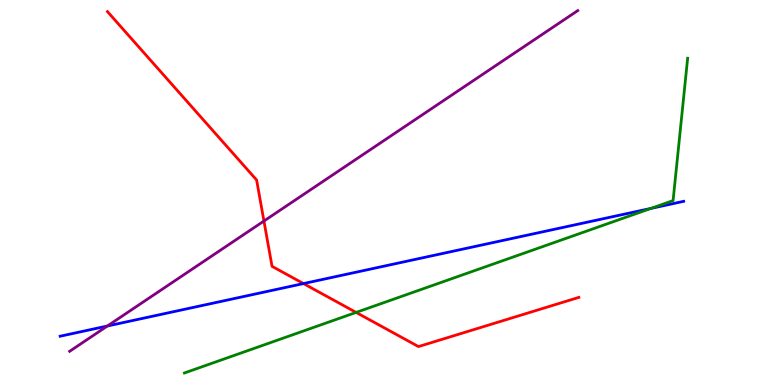[{'lines': ['blue', 'red'], 'intersections': [{'x': 3.92, 'y': 2.63}]}, {'lines': ['green', 'red'], 'intersections': [{'x': 4.6, 'y': 1.89}]}, {'lines': ['purple', 'red'], 'intersections': [{'x': 3.41, 'y': 4.26}]}, {'lines': ['blue', 'green'], 'intersections': [{'x': 8.4, 'y': 4.59}]}, {'lines': ['blue', 'purple'], 'intersections': [{'x': 1.39, 'y': 1.53}]}, {'lines': ['green', 'purple'], 'intersections': []}]